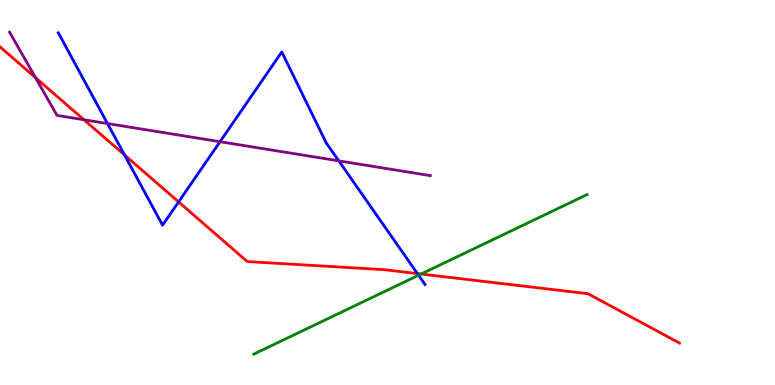[{'lines': ['blue', 'red'], 'intersections': [{'x': 1.61, 'y': 5.98}, {'x': 2.3, 'y': 4.76}, {'x': 5.39, 'y': 2.89}]}, {'lines': ['green', 'red'], 'intersections': [{'x': 5.43, 'y': 2.88}]}, {'lines': ['purple', 'red'], 'intersections': [{'x': 0.459, 'y': 7.98}, {'x': 1.08, 'y': 6.89}]}, {'lines': ['blue', 'green'], 'intersections': [{'x': 5.4, 'y': 2.85}]}, {'lines': ['blue', 'purple'], 'intersections': [{'x': 1.39, 'y': 6.79}, {'x': 2.84, 'y': 6.32}, {'x': 4.37, 'y': 5.82}]}, {'lines': ['green', 'purple'], 'intersections': []}]